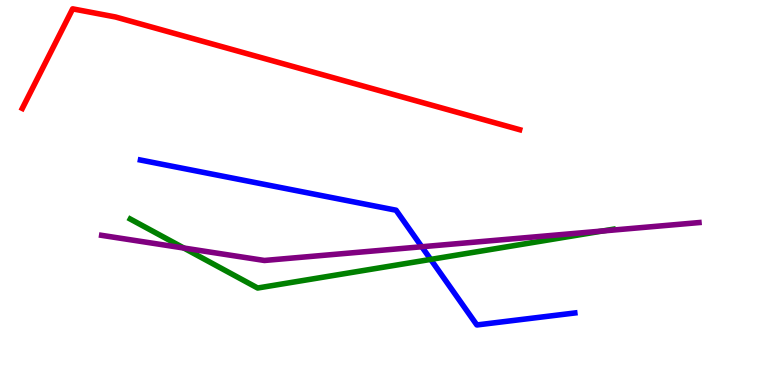[{'lines': ['blue', 'red'], 'intersections': []}, {'lines': ['green', 'red'], 'intersections': []}, {'lines': ['purple', 'red'], 'intersections': []}, {'lines': ['blue', 'green'], 'intersections': [{'x': 5.56, 'y': 3.26}]}, {'lines': ['blue', 'purple'], 'intersections': [{'x': 5.44, 'y': 3.59}]}, {'lines': ['green', 'purple'], 'intersections': [{'x': 2.37, 'y': 3.56}, {'x': 7.77, 'y': 4.0}]}]